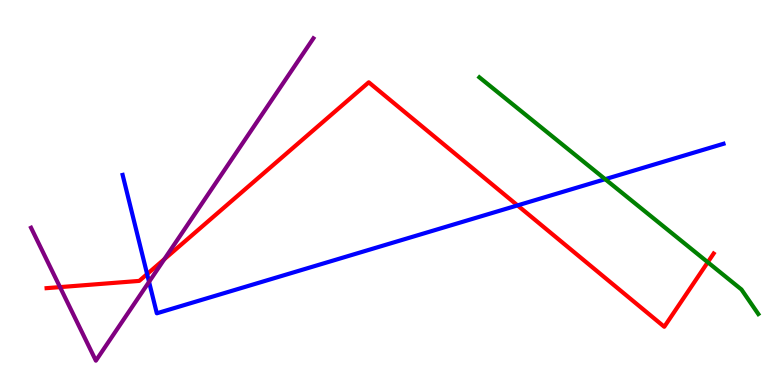[{'lines': ['blue', 'red'], 'intersections': [{'x': 1.9, 'y': 2.88}, {'x': 6.68, 'y': 4.67}]}, {'lines': ['green', 'red'], 'intersections': [{'x': 9.13, 'y': 3.19}]}, {'lines': ['purple', 'red'], 'intersections': [{'x': 0.774, 'y': 2.54}, {'x': 2.12, 'y': 3.27}]}, {'lines': ['blue', 'green'], 'intersections': [{'x': 7.81, 'y': 5.35}]}, {'lines': ['blue', 'purple'], 'intersections': [{'x': 1.92, 'y': 2.68}]}, {'lines': ['green', 'purple'], 'intersections': []}]